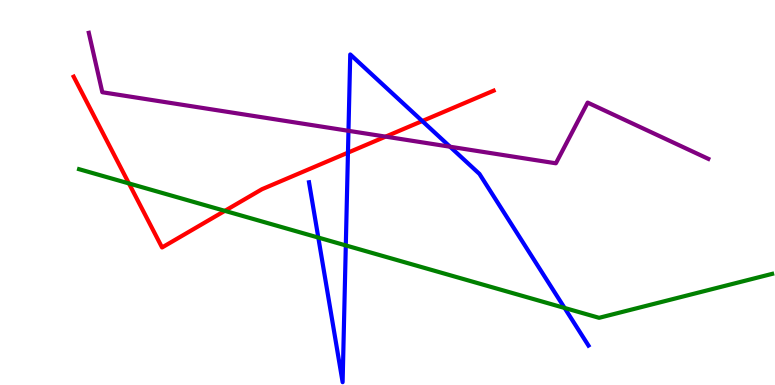[{'lines': ['blue', 'red'], 'intersections': [{'x': 4.49, 'y': 6.04}, {'x': 5.45, 'y': 6.86}]}, {'lines': ['green', 'red'], 'intersections': [{'x': 1.66, 'y': 5.24}, {'x': 2.9, 'y': 4.52}]}, {'lines': ['purple', 'red'], 'intersections': [{'x': 4.98, 'y': 6.45}]}, {'lines': ['blue', 'green'], 'intersections': [{'x': 4.11, 'y': 3.83}, {'x': 4.46, 'y': 3.63}, {'x': 7.28, 'y': 2.0}]}, {'lines': ['blue', 'purple'], 'intersections': [{'x': 4.5, 'y': 6.6}, {'x': 5.81, 'y': 6.19}]}, {'lines': ['green', 'purple'], 'intersections': []}]